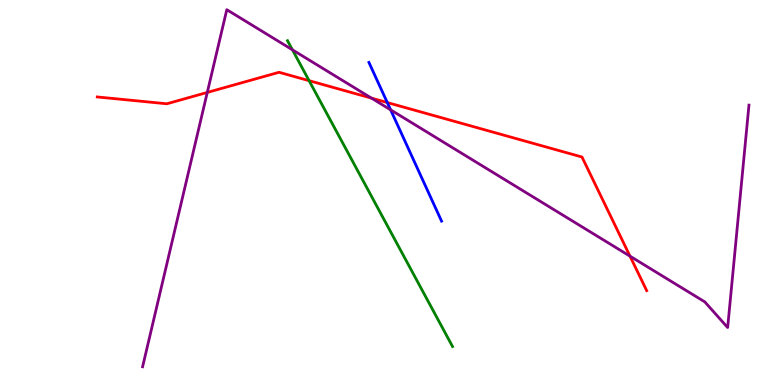[{'lines': ['blue', 'red'], 'intersections': [{'x': 5.0, 'y': 7.34}]}, {'lines': ['green', 'red'], 'intersections': [{'x': 3.99, 'y': 7.9}]}, {'lines': ['purple', 'red'], 'intersections': [{'x': 2.67, 'y': 7.6}, {'x': 4.79, 'y': 7.45}, {'x': 8.13, 'y': 3.35}]}, {'lines': ['blue', 'green'], 'intersections': []}, {'lines': ['blue', 'purple'], 'intersections': [{'x': 5.04, 'y': 7.15}]}, {'lines': ['green', 'purple'], 'intersections': [{'x': 3.77, 'y': 8.71}]}]